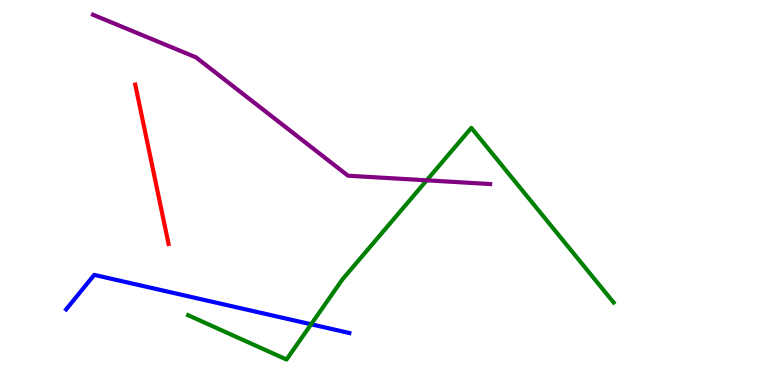[{'lines': ['blue', 'red'], 'intersections': []}, {'lines': ['green', 'red'], 'intersections': []}, {'lines': ['purple', 'red'], 'intersections': []}, {'lines': ['blue', 'green'], 'intersections': [{'x': 4.01, 'y': 1.58}]}, {'lines': ['blue', 'purple'], 'intersections': []}, {'lines': ['green', 'purple'], 'intersections': [{'x': 5.51, 'y': 5.32}]}]